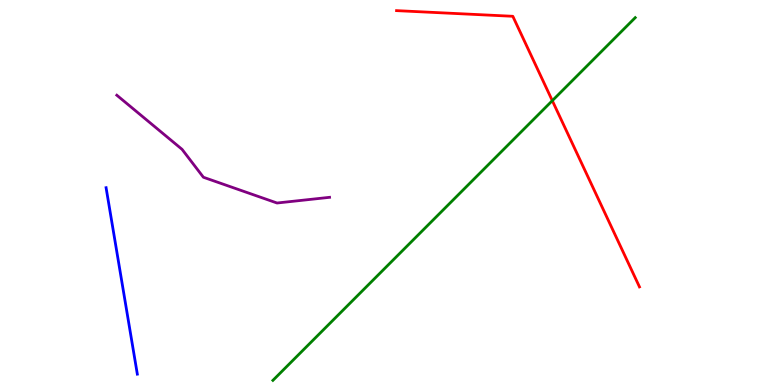[{'lines': ['blue', 'red'], 'intersections': []}, {'lines': ['green', 'red'], 'intersections': [{'x': 7.13, 'y': 7.39}]}, {'lines': ['purple', 'red'], 'intersections': []}, {'lines': ['blue', 'green'], 'intersections': []}, {'lines': ['blue', 'purple'], 'intersections': []}, {'lines': ['green', 'purple'], 'intersections': []}]